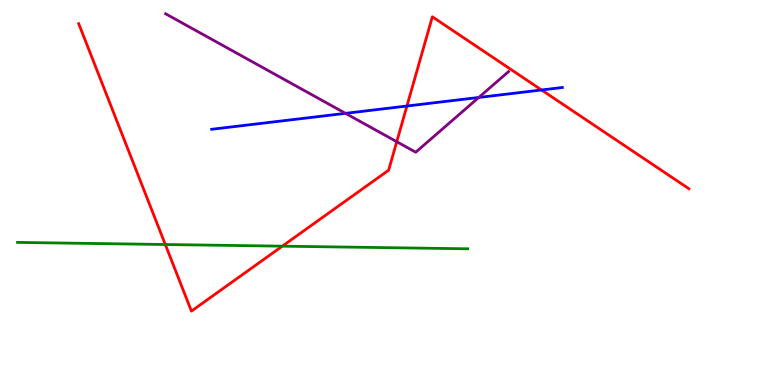[{'lines': ['blue', 'red'], 'intersections': [{'x': 5.25, 'y': 7.25}, {'x': 6.99, 'y': 7.66}]}, {'lines': ['green', 'red'], 'intersections': [{'x': 2.13, 'y': 3.65}, {'x': 3.64, 'y': 3.61}]}, {'lines': ['purple', 'red'], 'intersections': [{'x': 5.12, 'y': 6.32}]}, {'lines': ['blue', 'green'], 'intersections': []}, {'lines': ['blue', 'purple'], 'intersections': [{'x': 4.46, 'y': 7.06}, {'x': 6.18, 'y': 7.47}]}, {'lines': ['green', 'purple'], 'intersections': []}]